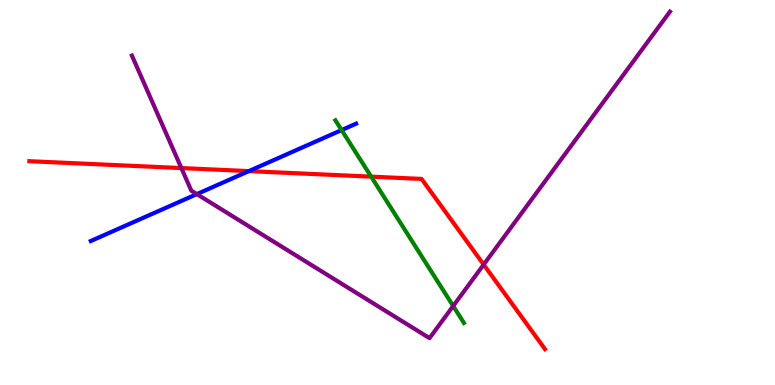[{'lines': ['blue', 'red'], 'intersections': [{'x': 3.21, 'y': 5.56}]}, {'lines': ['green', 'red'], 'intersections': [{'x': 4.79, 'y': 5.41}]}, {'lines': ['purple', 'red'], 'intersections': [{'x': 2.34, 'y': 5.63}, {'x': 6.24, 'y': 3.13}]}, {'lines': ['blue', 'green'], 'intersections': [{'x': 4.41, 'y': 6.62}]}, {'lines': ['blue', 'purple'], 'intersections': [{'x': 2.54, 'y': 4.96}]}, {'lines': ['green', 'purple'], 'intersections': [{'x': 5.85, 'y': 2.05}]}]